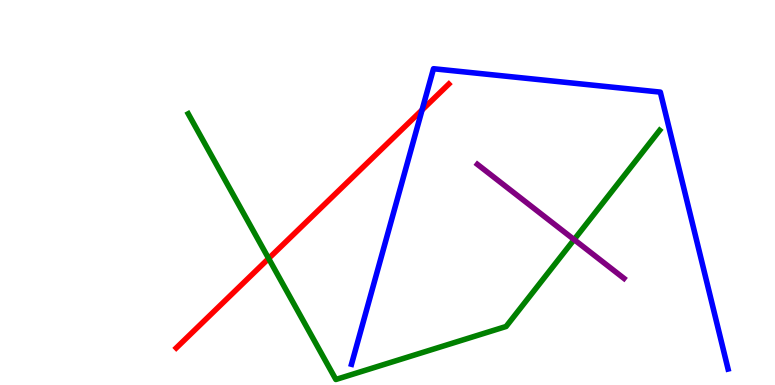[{'lines': ['blue', 'red'], 'intersections': [{'x': 5.45, 'y': 7.14}]}, {'lines': ['green', 'red'], 'intersections': [{'x': 3.47, 'y': 3.29}]}, {'lines': ['purple', 'red'], 'intersections': []}, {'lines': ['blue', 'green'], 'intersections': []}, {'lines': ['blue', 'purple'], 'intersections': []}, {'lines': ['green', 'purple'], 'intersections': [{'x': 7.41, 'y': 3.78}]}]